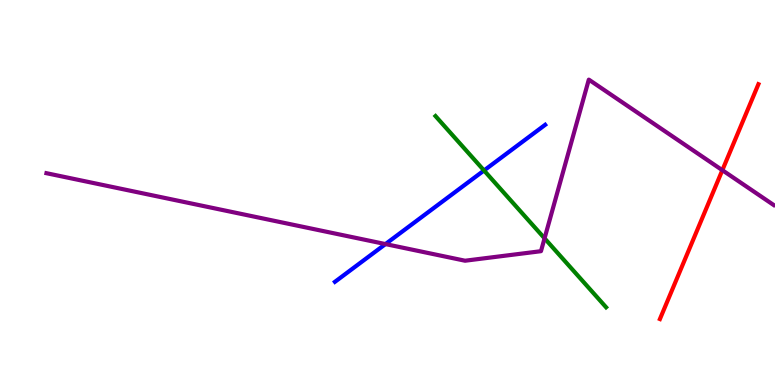[{'lines': ['blue', 'red'], 'intersections': []}, {'lines': ['green', 'red'], 'intersections': []}, {'lines': ['purple', 'red'], 'intersections': [{'x': 9.32, 'y': 5.58}]}, {'lines': ['blue', 'green'], 'intersections': [{'x': 6.25, 'y': 5.57}]}, {'lines': ['blue', 'purple'], 'intersections': [{'x': 4.97, 'y': 3.66}]}, {'lines': ['green', 'purple'], 'intersections': [{'x': 7.03, 'y': 3.81}]}]